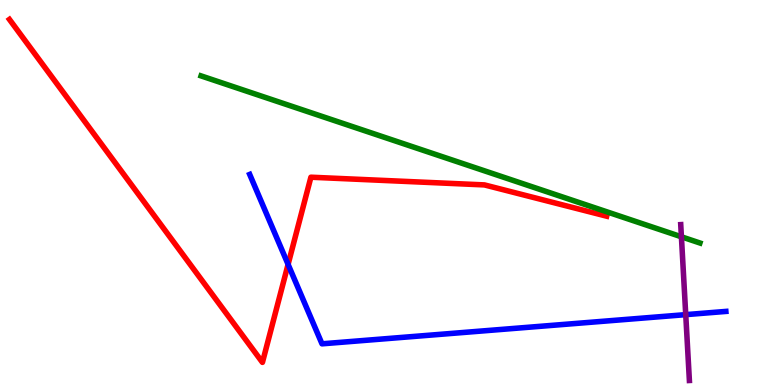[{'lines': ['blue', 'red'], 'intersections': [{'x': 3.72, 'y': 3.13}]}, {'lines': ['green', 'red'], 'intersections': []}, {'lines': ['purple', 'red'], 'intersections': []}, {'lines': ['blue', 'green'], 'intersections': []}, {'lines': ['blue', 'purple'], 'intersections': [{'x': 8.85, 'y': 1.83}]}, {'lines': ['green', 'purple'], 'intersections': [{'x': 8.79, 'y': 3.85}]}]